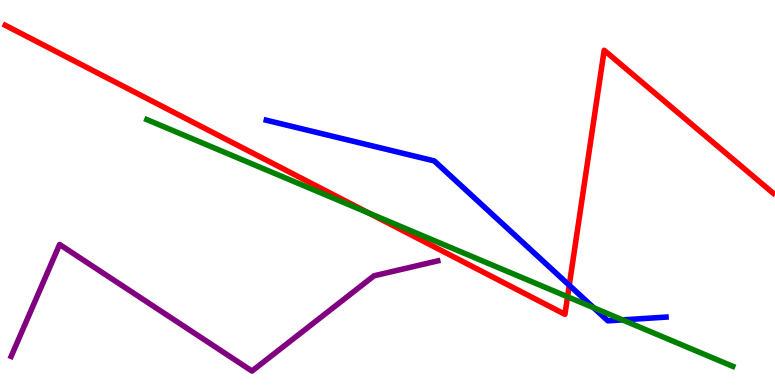[{'lines': ['blue', 'red'], 'intersections': [{'x': 7.35, 'y': 2.59}]}, {'lines': ['green', 'red'], 'intersections': [{'x': 4.76, 'y': 4.46}, {'x': 7.32, 'y': 2.29}]}, {'lines': ['purple', 'red'], 'intersections': []}, {'lines': ['blue', 'green'], 'intersections': [{'x': 7.66, 'y': 2.01}, {'x': 8.03, 'y': 1.69}]}, {'lines': ['blue', 'purple'], 'intersections': []}, {'lines': ['green', 'purple'], 'intersections': []}]